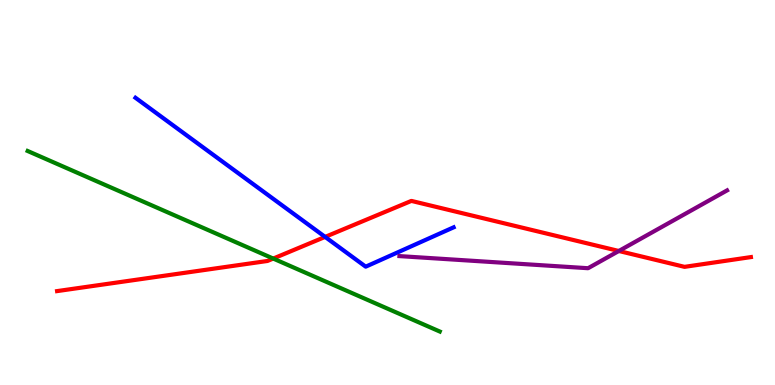[{'lines': ['blue', 'red'], 'intersections': [{'x': 4.2, 'y': 3.85}]}, {'lines': ['green', 'red'], 'intersections': [{'x': 3.53, 'y': 3.28}]}, {'lines': ['purple', 'red'], 'intersections': [{'x': 7.98, 'y': 3.48}]}, {'lines': ['blue', 'green'], 'intersections': []}, {'lines': ['blue', 'purple'], 'intersections': []}, {'lines': ['green', 'purple'], 'intersections': []}]